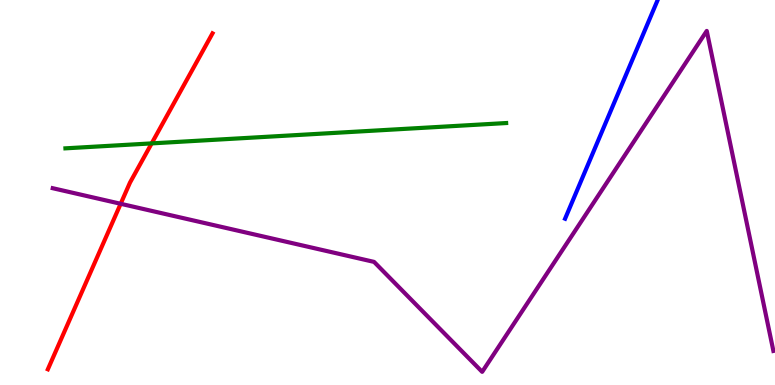[{'lines': ['blue', 'red'], 'intersections': []}, {'lines': ['green', 'red'], 'intersections': [{'x': 1.96, 'y': 6.28}]}, {'lines': ['purple', 'red'], 'intersections': [{'x': 1.56, 'y': 4.71}]}, {'lines': ['blue', 'green'], 'intersections': []}, {'lines': ['blue', 'purple'], 'intersections': []}, {'lines': ['green', 'purple'], 'intersections': []}]